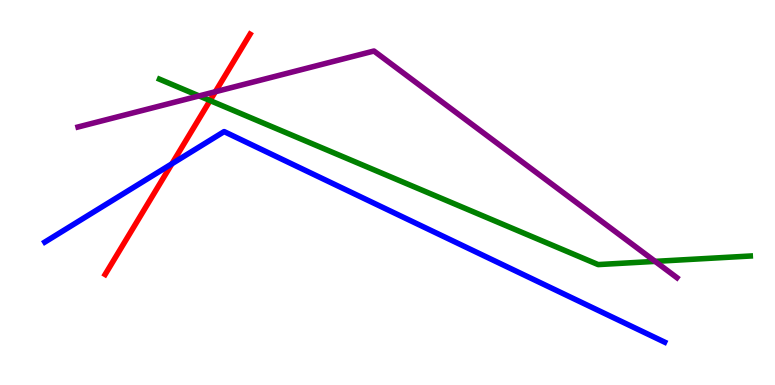[{'lines': ['blue', 'red'], 'intersections': [{'x': 2.22, 'y': 5.75}]}, {'lines': ['green', 'red'], 'intersections': [{'x': 2.71, 'y': 7.39}]}, {'lines': ['purple', 'red'], 'intersections': [{'x': 2.78, 'y': 7.62}]}, {'lines': ['blue', 'green'], 'intersections': []}, {'lines': ['blue', 'purple'], 'intersections': []}, {'lines': ['green', 'purple'], 'intersections': [{'x': 2.57, 'y': 7.51}, {'x': 8.45, 'y': 3.21}]}]